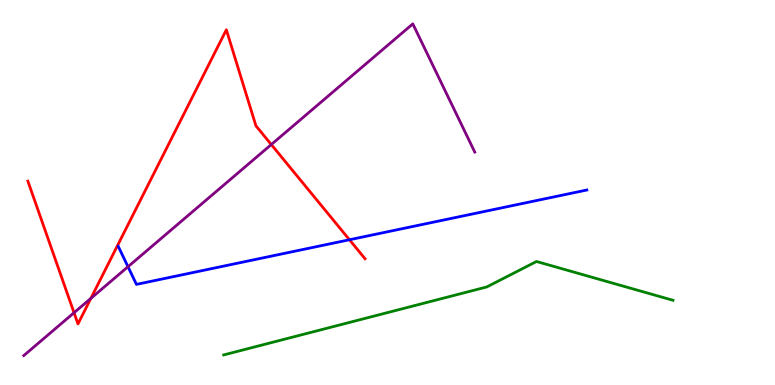[{'lines': ['blue', 'red'], 'intersections': [{'x': 4.51, 'y': 3.77}]}, {'lines': ['green', 'red'], 'intersections': []}, {'lines': ['purple', 'red'], 'intersections': [{'x': 0.955, 'y': 1.88}, {'x': 1.17, 'y': 2.25}, {'x': 3.5, 'y': 6.25}]}, {'lines': ['blue', 'green'], 'intersections': []}, {'lines': ['blue', 'purple'], 'intersections': [{'x': 1.65, 'y': 3.07}]}, {'lines': ['green', 'purple'], 'intersections': []}]